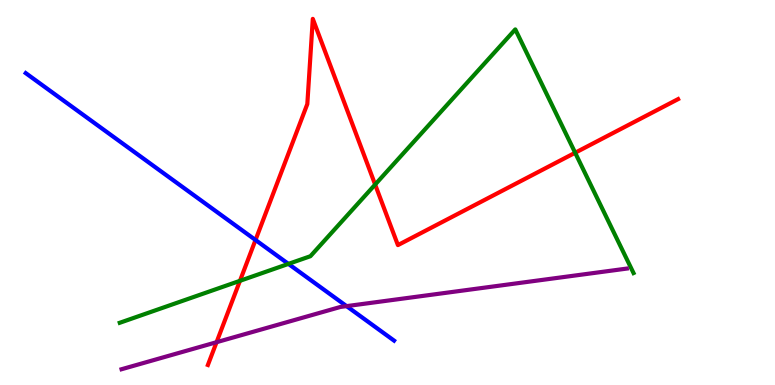[{'lines': ['blue', 'red'], 'intersections': [{'x': 3.3, 'y': 3.77}]}, {'lines': ['green', 'red'], 'intersections': [{'x': 3.1, 'y': 2.71}, {'x': 4.84, 'y': 5.21}, {'x': 7.42, 'y': 6.03}]}, {'lines': ['purple', 'red'], 'intersections': [{'x': 2.79, 'y': 1.11}]}, {'lines': ['blue', 'green'], 'intersections': [{'x': 3.72, 'y': 3.15}]}, {'lines': ['blue', 'purple'], 'intersections': [{'x': 4.47, 'y': 2.05}]}, {'lines': ['green', 'purple'], 'intersections': []}]